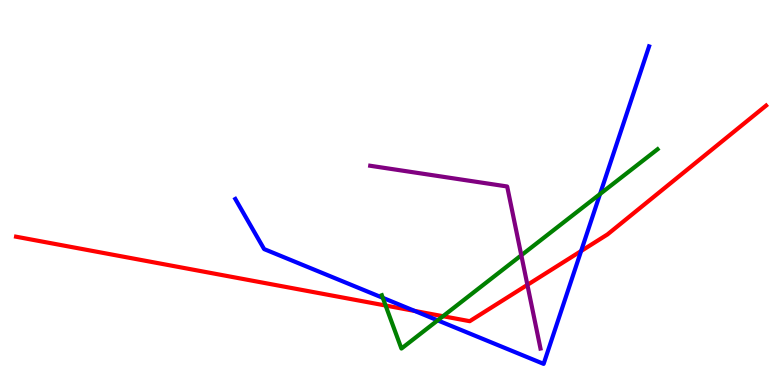[{'lines': ['blue', 'red'], 'intersections': [{'x': 5.35, 'y': 1.92}, {'x': 7.5, 'y': 3.48}]}, {'lines': ['green', 'red'], 'intersections': [{'x': 4.98, 'y': 2.06}, {'x': 5.72, 'y': 1.79}]}, {'lines': ['purple', 'red'], 'intersections': [{'x': 6.81, 'y': 2.6}]}, {'lines': ['blue', 'green'], 'intersections': [{'x': 4.94, 'y': 2.26}, {'x': 5.65, 'y': 1.68}, {'x': 7.74, 'y': 4.96}]}, {'lines': ['blue', 'purple'], 'intersections': []}, {'lines': ['green', 'purple'], 'intersections': [{'x': 6.73, 'y': 3.37}]}]